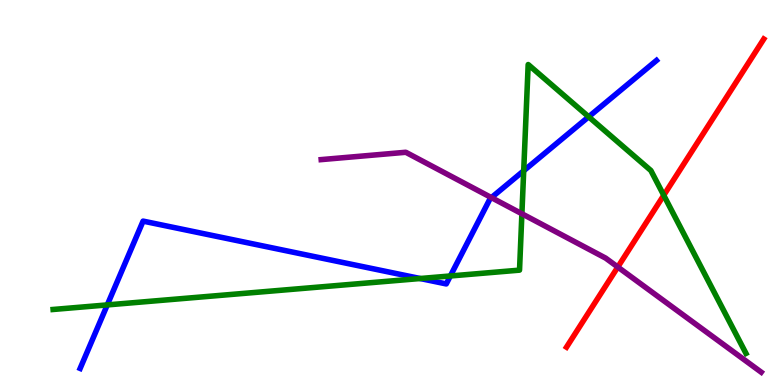[{'lines': ['blue', 'red'], 'intersections': []}, {'lines': ['green', 'red'], 'intersections': [{'x': 8.56, 'y': 4.93}]}, {'lines': ['purple', 'red'], 'intersections': [{'x': 7.97, 'y': 3.06}]}, {'lines': ['blue', 'green'], 'intersections': [{'x': 1.38, 'y': 2.08}, {'x': 5.42, 'y': 2.77}, {'x': 5.81, 'y': 2.83}, {'x': 6.76, 'y': 5.56}, {'x': 7.6, 'y': 6.97}]}, {'lines': ['blue', 'purple'], 'intersections': [{'x': 6.34, 'y': 4.87}]}, {'lines': ['green', 'purple'], 'intersections': [{'x': 6.73, 'y': 4.45}]}]